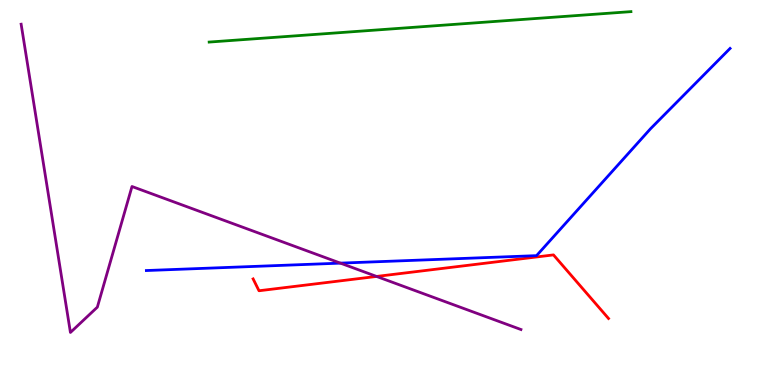[{'lines': ['blue', 'red'], 'intersections': []}, {'lines': ['green', 'red'], 'intersections': []}, {'lines': ['purple', 'red'], 'intersections': [{'x': 4.86, 'y': 2.82}]}, {'lines': ['blue', 'green'], 'intersections': []}, {'lines': ['blue', 'purple'], 'intersections': [{'x': 4.39, 'y': 3.17}]}, {'lines': ['green', 'purple'], 'intersections': []}]